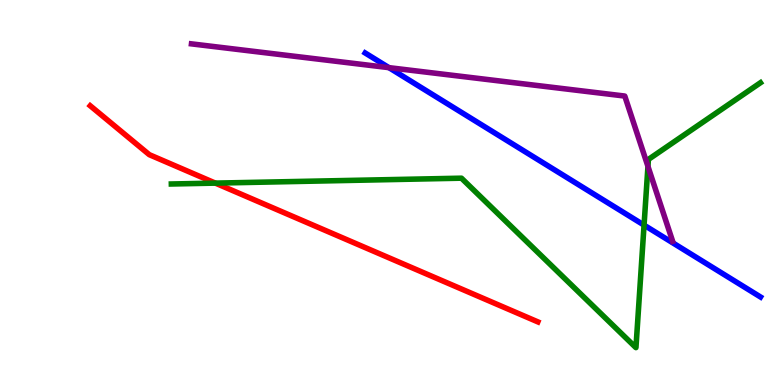[{'lines': ['blue', 'red'], 'intersections': []}, {'lines': ['green', 'red'], 'intersections': [{'x': 2.78, 'y': 5.24}]}, {'lines': ['purple', 'red'], 'intersections': []}, {'lines': ['blue', 'green'], 'intersections': [{'x': 8.31, 'y': 4.15}]}, {'lines': ['blue', 'purple'], 'intersections': [{'x': 5.02, 'y': 8.24}]}, {'lines': ['green', 'purple'], 'intersections': [{'x': 8.36, 'y': 5.68}]}]